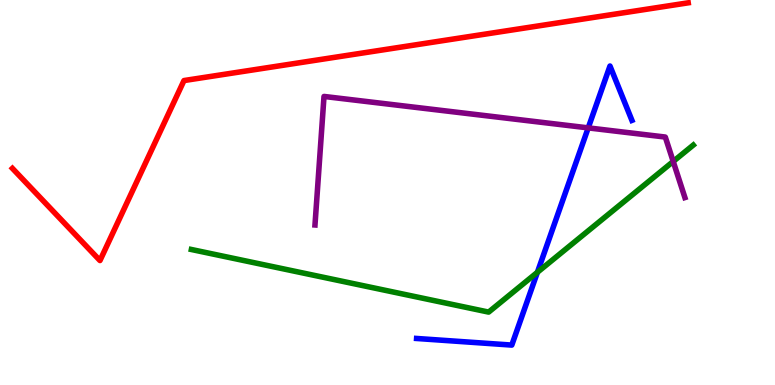[{'lines': ['blue', 'red'], 'intersections': []}, {'lines': ['green', 'red'], 'intersections': []}, {'lines': ['purple', 'red'], 'intersections': []}, {'lines': ['blue', 'green'], 'intersections': [{'x': 6.93, 'y': 2.93}]}, {'lines': ['blue', 'purple'], 'intersections': [{'x': 7.59, 'y': 6.68}]}, {'lines': ['green', 'purple'], 'intersections': [{'x': 8.69, 'y': 5.81}]}]